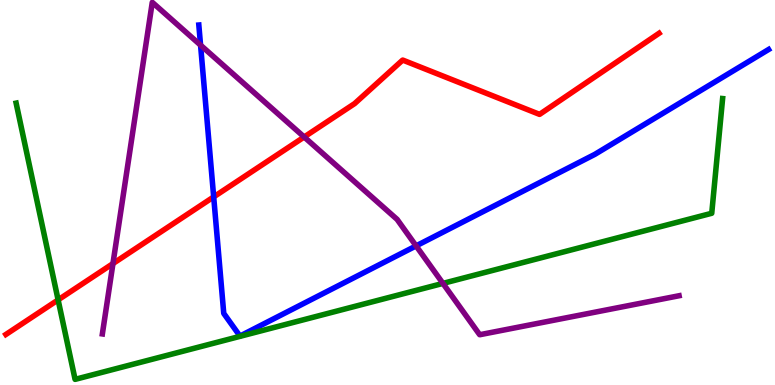[{'lines': ['blue', 'red'], 'intersections': [{'x': 2.76, 'y': 4.89}]}, {'lines': ['green', 'red'], 'intersections': [{'x': 0.75, 'y': 2.21}]}, {'lines': ['purple', 'red'], 'intersections': [{'x': 1.46, 'y': 3.15}, {'x': 3.92, 'y': 6.44}]}, {'lines': ['blue', 'green'], 'intersections': []}, {'lines': ['blue', 'purple'], 'intersections': [{'x': 2.59, 'y': 8.83}, {'x': 5.37, 'y': 3.61}]}, {'lines': ['green', 'purple'], 'intersections': [{'x': 5.72, 'y': 2.64}]}]